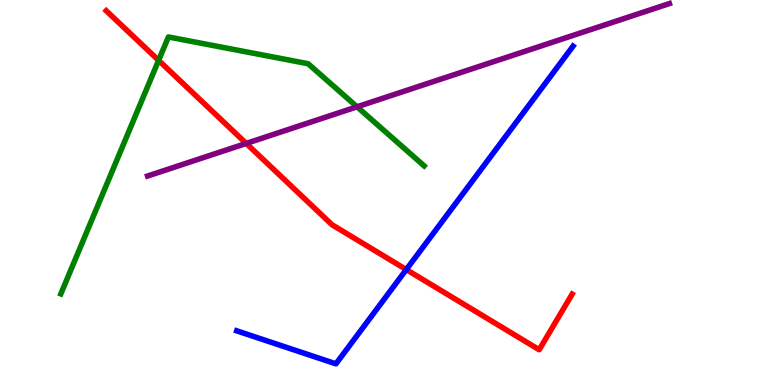[{'lines': ['blue', 'red'], 'intersections': [{'x': 5.24, 'y': 3.0}]}, {'lines': ['green', 'red'], 'intersections': [{'x': 2.05, 'y': 8.43}]}, {'lines': ['purple', 'red'], 'intersections': [{'x': 3.18, 'y': 6.27}]}, {'lines': ['blue', 'green'], 'intersections': []}, {'lines': ['blue', 'purple'], 'intersections': []}, {'lines': ['green', 'purple'], 'intersections': [{'x': 4.61, 'y': 7.23}]}]